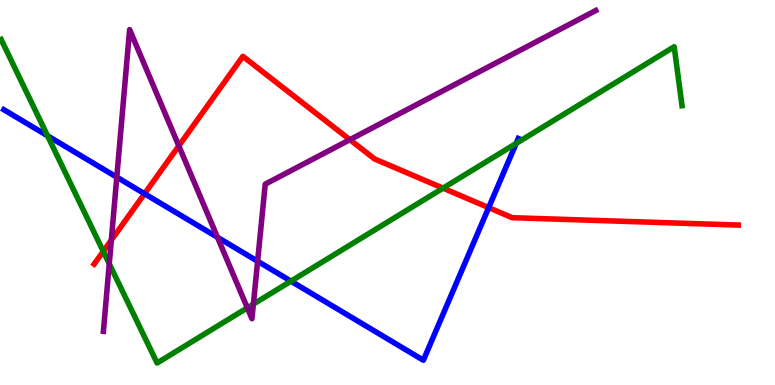[{'lines': ['blue', 'red'], 'intersections': [{'x': 1.86, 'y': 4.97}, {'x': 6.31, 'y': 4.61}]}, {'lines': ['green', 'red'], 'intersections': [{'x': 1.33, 'y': 3.47}, {'x': 5.72, 'y': 5.11}]}, {'lines': ['purple', 'red'], 'intersections': [{'x': 1.44, 'y': 3.76}, {'x': 2.31, 'y': 6.21}, {'x': 4.51, 'y': 6.37}]}, {'lines': ['blue', 'green'], 'intersections': [{'x': 0.614, 'y': 6.47}, {'x': 3.75, 'y': 2.7}, {'x': 6.66, 'y': 6.27}]}, {'lines': ['blue', 'purple'], 'intersections': [{'x': 1.51, 'y': 5.4}, {'x': 2.81, 'y': 3.84}, {'x': 3.32, 'y': 3.21}]}, {'lines': ['green', 'purple'], 'intersections': [{'x': 1.41, 'y': 3.15}, {'x': 3.19, 'y': 2.0}, {'x': 3.27, 'y': 2.1}]}]